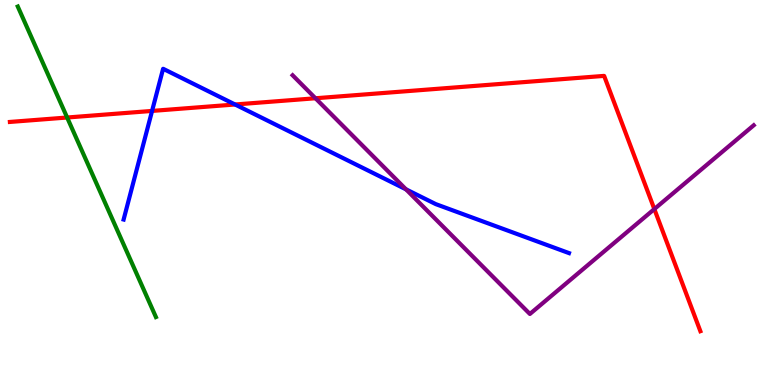[{'lines': ['blue', 'red'], 'intersections': [{'x': 1.96, 'y': 7.12}, {'x': 3.03, 'y': 7.29}]}, {'lines': ['green', 'red'], 'intersections': [{'x': 0.866, 'y': 6.95}]}, {'lines': ['purple', 'red'], 'intersections': [{'x': 4.07, 'y': 7.45}, {'x': 8.44, 'y': 4.57}]}, {'lines': ['blue', 'green'], 'intersections': []}, {'lines': ['blue', 'purple'], 'intersections': [{'x': 5.24, 'y': 5.08}]}, {'lines': ['green', 'purple'], 'intersections': []}]